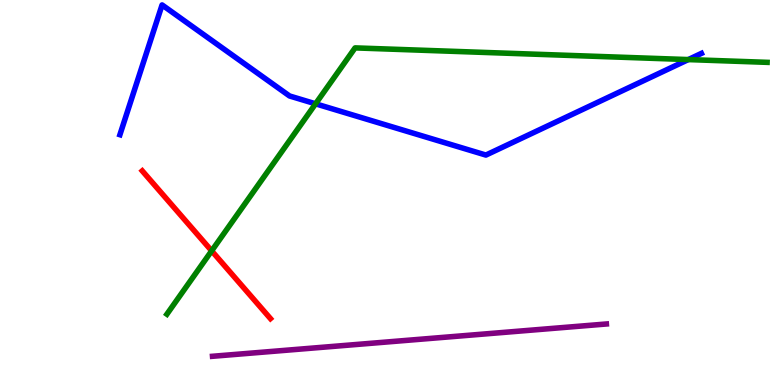[{'lines': ['blue', 'red'], 'intersections': []}, {'lines': ['green', 'red'], 'intersections': [{'x': 2.73, 'y': 3.48}]}, {'lines': ['purple', 'red'], 'intersections': []}, {'lines': ['blue', 'green'], 'intersections': [{'x': 4.07, 'y': 7.3}, {'x': 8.88, 'y': 8.45}]}, {'lines': ['blue', 'purple'], 'intersections': []}, {'lines': ['green', 'purple'], 'intersections': []}]